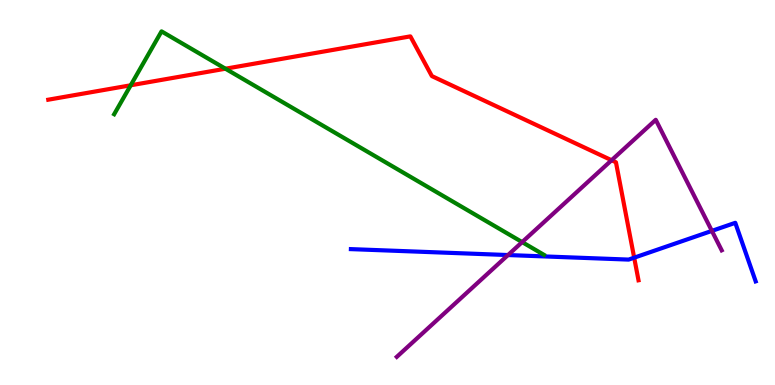[{'lines': ['blue', 'red'], 'intersections': [{'x': 8.18, 'y': 3.31}]}, {'lines': ['green', 'red'], 'intersections': [{'x': 1.69, 'y': 7.78}, {'x': 2.91, 'y': 8.22}]}, {'lines': ['purple', 'red'], 'intersections': [{'x': 7.89, 'y': 5.84}]}, {'lines': ['blue', 'green'], 'intersections': []}, {'lines': ['blue', 'purple'], 'intersections': [{'x': 6.55, 'y': 3.38}, {'x': 9.19, 'y': 4.0}]}, {'lines': ['green', 'purple'], 'intersections': [{'x': 6.74, 'y': 3.71}]}]